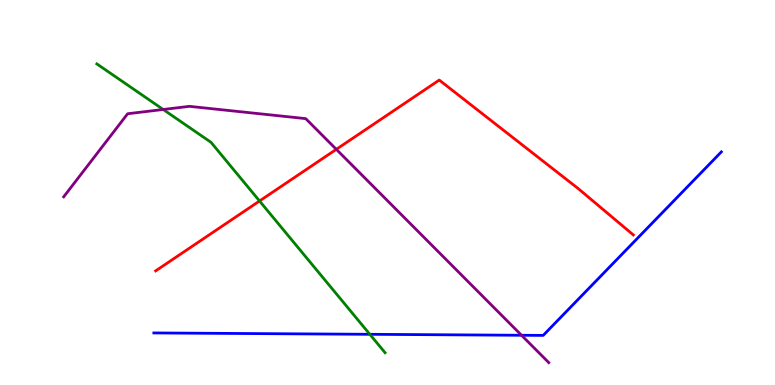[{'lines': ['blue', 'red'], 'intersections': []}, {'lines': ['green', 'red'], 'intersections': [{'x': 3.35, 'y': 4.78}]}, {'lines': ['purple', 'red'], 'intersections': [{'x': 4.34, 'y': 6.12}]}, {'lines': ['blue', 'green'], 'intersections': [{'x': 4.77, 'y': 1.32}]}, {'lines': ['blue', 'purple'], 'intersections': [{'x': 6.73, 'y': 1.29}]}, {'lines': ['green', 'purple'], 'intersections': [{'x': 2.11, 'y': 7.16}]}]